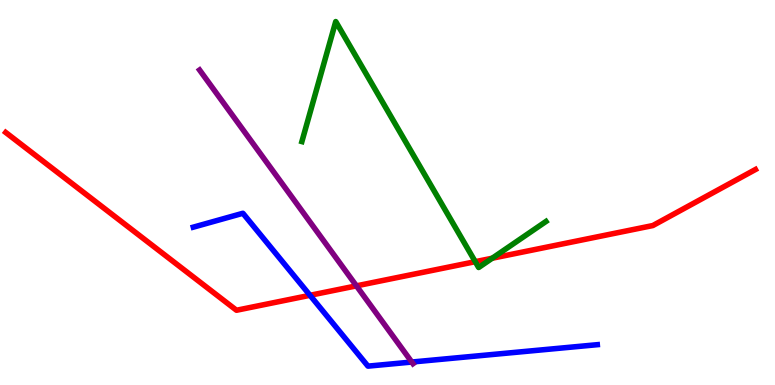[{'lines': ['blue', 'red'], 'intersections': [{'x': 4.0, 'y': 2.33}]}, {'lines': ['green', 'red'], 'intersections': [{'x': 6.13, 'y': 3.2}, {'x': 6.35, 'y': 3.29}]}, {'lines': ['purple', 'red'], 'intersections': [{'x': 4.6, 'y': 2.58}]}, {'lines': ['blue', 'green'], 'intersections': []}, {'lines': ['blue', 'purple'], 'intersections': [{'x': 5.31, 'y': 0.596}]}, {'lines': ['green', 'purple'], 'intersections': []}]